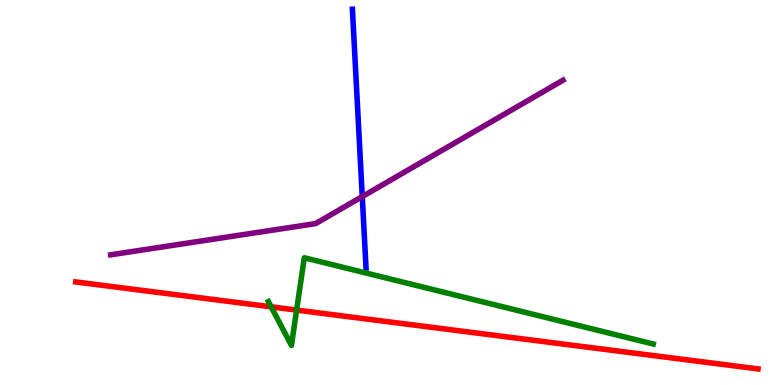[{'lines': ['blue', 'red'], 'intersections': []}, {'lines': ['green', 'red'], 'intersections': [{'x': 3.5, 'y': 2.03}, {'x': 3.83, 'y': 1.95}]}, {'lines': ['purple', 'red'], 'intersections': []}, {'lines': ['blue', 'green'], 'intersections': []}, {'lines': ['blue', 'purple'], 'intersections': [{'x': 4.67, 'y': 4.89}]}, {'lines': ['green', 'purple'], 'intersections': []}]